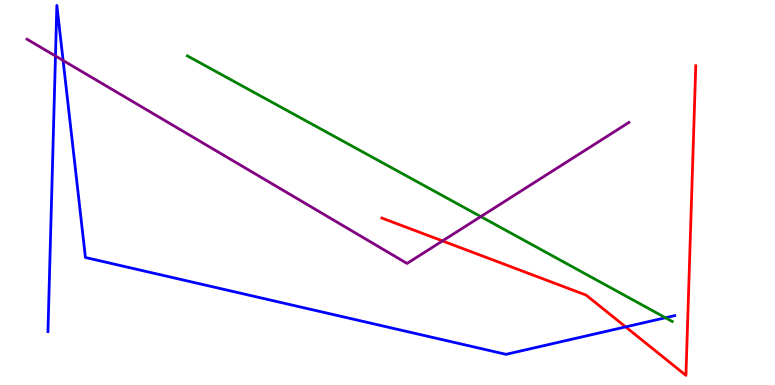[{'lines': ['blue', 'red'], 'intersections': [{'x': 8.07, 'y': 1.51}]}, {'lines': ['green', 'red'], 'intersections': []}, {'lines': ['purple', 'red'], 'intersections': [{'x': 5.71, 'y': 3.74}]}, {'lines': ['blue', 'green'], 'intersections': [{'x': 8.59, 'y': 1.75}]}, {'lines': ['blue', 'purple'], 'intersections': [{'x': 0.716, 'y': 8.55}, {'x': 0.814, 'y': 8.43}]}, {'lines': ['green', 'purple'], 'intersections': [{'x': 6.2, 'y': 4.37}]}]